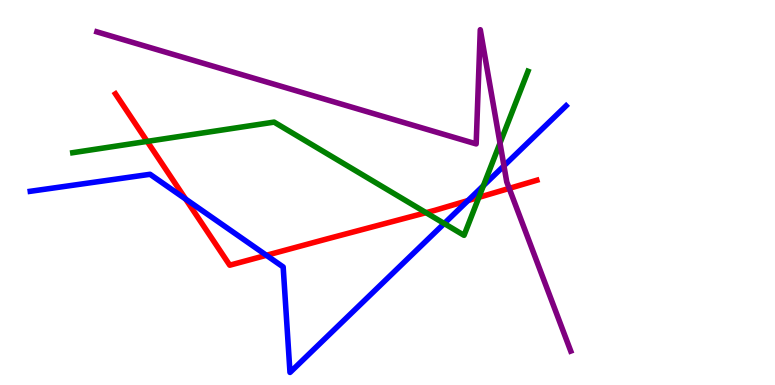[{'lines': ['blue', 'red'], 'intersections': [{'x': 2.4, 'y': 4.83}, {'x': 3.44, 'y': 3.37}, {'x': 6.04, 'y': 4.79}]}, {'lines': ['green', 'red'], 'intersections': [{'x': 1.9, 'y': 6.33}, {'x': 5.5, 'y': 4.48}, {'x': 6.18, 'y': 4.87}]}, {'lines': ['purple', 'red'], 'intersections': [{'x': 6.57, 'y': 5.11}]}, {'lines': ['blue', 'green'], 'intersections': [{'x': 5.73, 'y': 4.19}, {'x': 6.24, 'y': 5.18}]}, {'lines': ['blue', 'purple'], 'intersections': [{'x': 6.5, 'y': 5.69}]}, {'lines': ['green', 'purple'], 'intersections': [{'x': 6.45, 'y': 6.28}]}]